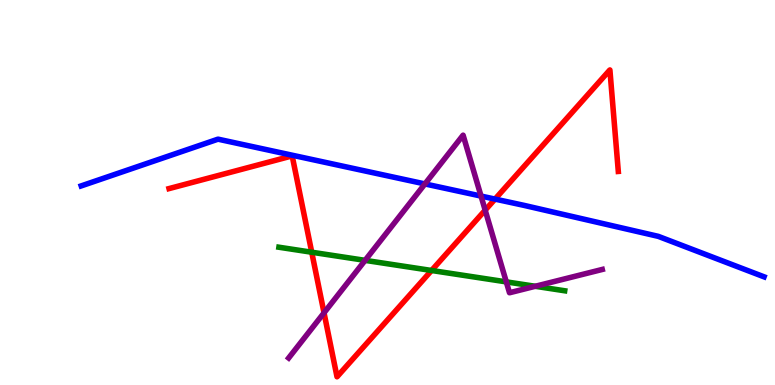[{'lines': ['blue', 'red'], 'intersections': [{'x': 6.39, 'y': 4.83}]}, {'lines': ['green', 'red'], 'intersections': [{'x': 4.02, 'y': 3.45}, {'x': 5.57, 'y': 2.97}]}, {'lines': ['purple', 'red'], 'intersections': [{'x': 4.18, 'y': 1.87}, {'x': 6.26, 'y': 4.54}]}, {'lines': ['blue', 'green'], 'intersections': []}, {'lines': ['blue', 'purple'], 'intersections': [{'x': 5.48, 'y': 5.22}, {'x': 6.21, 'y': 4.91}]}, {'lines': ['green', 'purple'], 'intersections': [{'x': 4.71, 'y': 3.24}, {'x': 6.53, 'y': 2.68}, {'x': 6.91, 'y': 2.56}]}]